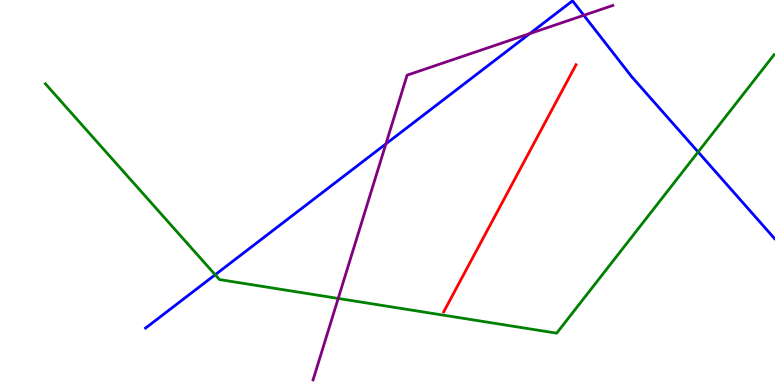[{'lines': ['blue', 'red'], 'intersections': []}, {'lines': ['green', 'red'], 'intersections': []}, {'lines': ['purple', 'red'], 'intersections': []}, {'lines': ['blue', 'green'], 'intersections': [{'x': 2.78, 'y': 2.86}, {'x': 9.01, 'y': 6.05}]}, {'lines': ['blue', 'purple'], 'intersections': [{'x': 4.98, 'y': 6.26}, {'x': 6.84, 'y': 9.13}, {'x': 7.53, 'y': 9.6}]}, {'lines': ['green', 'purple'], 'intersections': [{'x': 4.36, 'y': 2.25}]}]